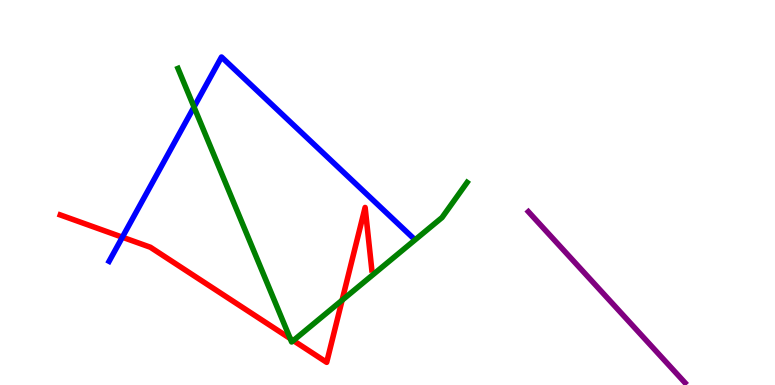[{'lines': ['blue', 'red'], 'intersections': [{'x': 1.58, 'y': 3.84}]}, {'lines': ['green', 'red'], 'intersections': [{'x': 3.74, 'y': 1.21}, {'x': 3.78, 'y': 1.15}, {'x': 4.41, 'y': 2.2}]}, {'lines': ['purple', 'red'], 'intersections': []}, {'lines': ['blue', 'green'], 'intersections': [{'x': 2.5, 'y': 7.22}]}, {'lines': ['blue', 'purple'], 'intersections': []}, {'lines': ['green', 'purple'], 'intersections': []}]